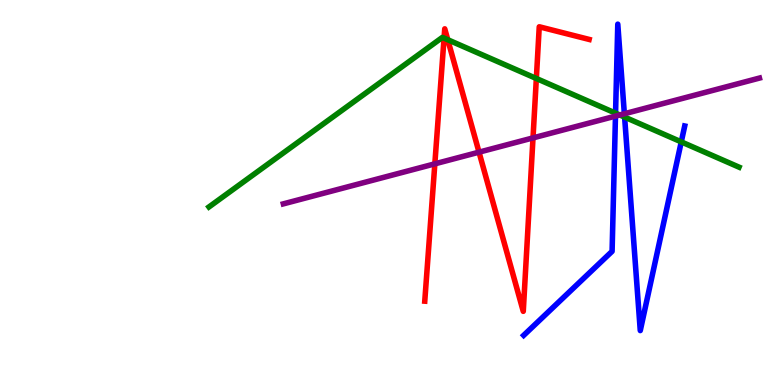[{'lines': ['blue', 'red'], 'intersections': []}, {'lines': ['green', 'red'], 'intersections': [{'x': 5.73, 'y': 9.01}, {'x': 5.78, 'y': 8.97}, {'x': 6.92, 'y': 7.96}]}, {'lines': ['purple', 'red'], 'intersections': [{'x': 5.61, 'y': 5.74}, {'x': 6.18, 'y': 6.05}, {'x': 6.88, 'y': 6.42}]}, {'lines': ['blue', 'green'], 'intersections': [{'x': 7.94, 'y': 7.06}, {'x': 8.06, 'y': 6.96}, {'x': 8.79, 'y': 6.31}]}, {'lines': ['blue', 'purple'], 'intersections': [{'x': 7.94, 'y': 6.98}, {'x': 8.06, 'y': 7.04}]}, {'lines': ['green', 'purple'], 'intersections': [{'x': 8.0, 'y': 7.01}]}]